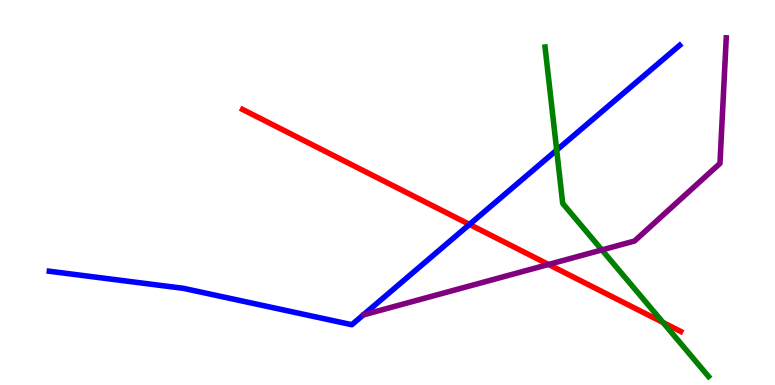[{'lines': ['blue', 'red'], 'intersections': [{'x': 6.06, 'y': 4.17}]}, {'lines': ['green', 'red'], 'intersections': [{'x': 8.56, 'y': 1.62}]}, {'lines': ['purple', 'red'], 'intersections': [{'x': 7.08, 'y': 3.13}]}, {'lines': ['blue', 'green'], 'intersections': [{'x': 7.18, 'y': 6.1}]}, {'lines': ['blue', 'purple'], 'intersections': []}, {'lines': ['green', 'purple'], 'intersections': [{'x': 7.77, 'y': 3.51}]}]